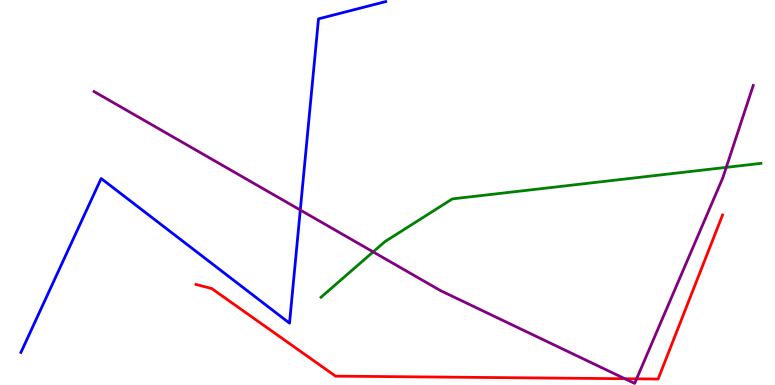[{'lines': ['blue', 'red'], 'intersections': []}, {'lines': ['green', 'red'], 'intersections': []}, {'lines': ['purple', 'red'], 'intersections': [{'x': 8.06, 'y': 0.163}, {'x': 8.21, 'y': 0.16}]}, {'lines': ['blue', 'green'], 'intersections': []}, {'lines': ['blue', 'purple'], 'intersections': [{'x': 3.87, 'y': 4.54}]}, {'lines': ['green', 'purple'], 'intersections': [{'x': 4.81, 'y': 3.46}, {'x': 9.37, 'y': 5.65}]}]